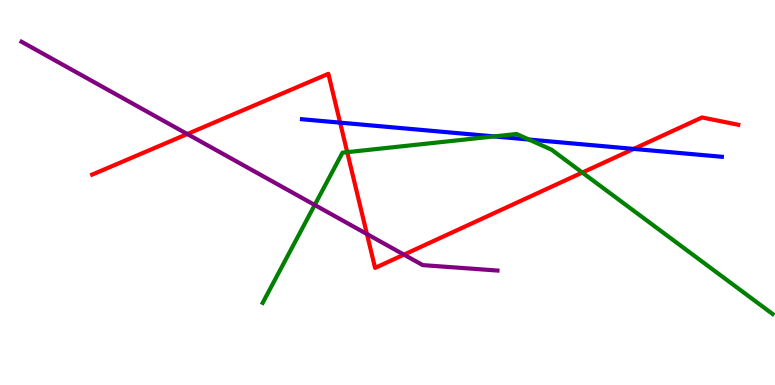[{'lines': ['blue', 'red'], 'intersections': [{'x': 4.39, 'y': 6.81}, {'x': 8.18, 'y': 6.13}]}, {'lines': ['green', 'red'], 'intersections': [{'x': 4.48, 'y': 6.05}, {'x': 7.51, 'y': 5.52}]}, {'lines': ['purple', 'red'], 'intersections': [{'x': 2.42, 'y': 6.52}, {'x': 4.73, 'y': 3.92}, {'x': 5.21, 'y': 3.39}]}, {'lines': ['blue', 'green'], 'intersections': [{'x': 6.37, 'y': 6.46}, {'x': 6.82, 'y': 6.38}]}, {'lines': ['blue', 'purple'], 'intersections': []}, {'lines': ['green', 'purple'], 'intersections': [{'x': 4.06, 'y': 4.68}]}]